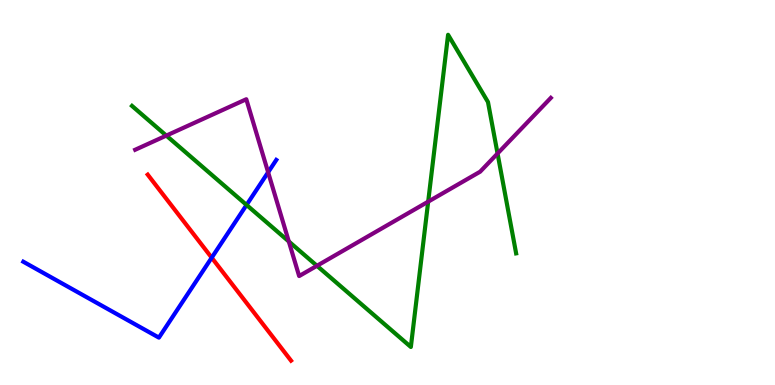[{'lines': ['blue', 'red'], 'intersections': [{'x': 2.73, 'y': 3.31}]}, {'lines': ['green', 'red'], 'intersections': []}, {'lines': ['purple', 'red'], 'intersections': []}, {'lines': ['blue', 'green'], 'intersections': [{'x': 3.18, 'y': 4.68}]}, {'lines': ['blue', 'purple'], 'intersections': [{'x': 3.46, 'y': 5.53}]}, {'lines': ['green', 'purple'], 'intersections': [{'x': 2.15, 'y': 6.48}, {'x': 3.73, 'y': 3.73}, {'x': 4.09, 'y': 3.1}, {'x': 5.52, 'y': 4.76}, {'x': 6.42, 'y': 6.01}]}]